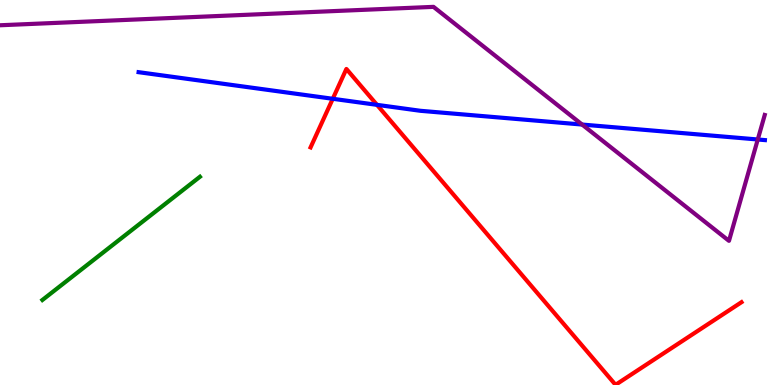[{'lines': ['blue', 'red'], 'intersections': [{'x': 4.29, 'y': 7.43}, {'x': 4.86, 'y': 7.28}]}, {'lines': ['green', 'red'], 'intersections': []}, {'lines': ['purple', 'red'], 'intersections': []}, {'lines': ['blue', 'green'], 'intersections': []}, {'lines': ['blue', 'purple'], 'intersections': [{'x': 7.51, 'y': 6.76}, {'x': 9.78, 'y': 6.38}]}, {'lines': ['green', 'purple'], 'intersections': []}]